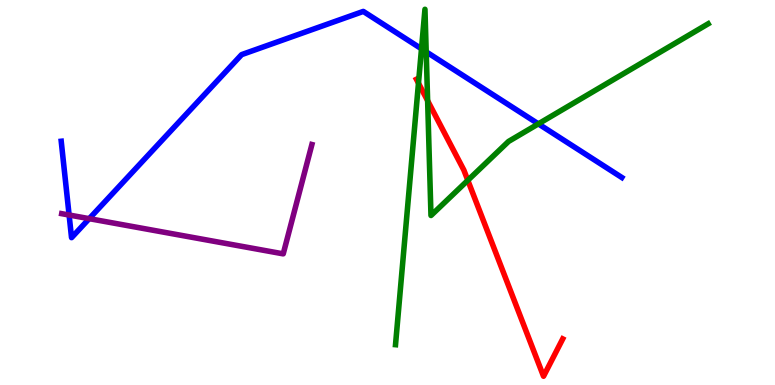[{'lines': ['blue', 'red'], 'intersections': []}, {'lines': ['green', 'red'], 'intersections': [{'x': 5.4, 'y': 7.84}, {'x': 5.52, 'y': 7.38}, {'x': 6.04, 'y': 5.32}]}, {'lines': ['purple', 'red'], 'intersections': []}, {'lines': ['blue', 'green'], 'intersections': [{'x': 5.44, 'y': 8.73}, {'x': 5.5, 'y': 8.65}, {'x': 6.95, 'y': 6.78}]}, {'lines': ['blue', 'purple'], 'intersections': [{'x': 0.892, 'y': 4.42}, {'x': 1.15, 'y': 4.32}]}, {'lines': ['green', 'purple'], 'intersections': []}]